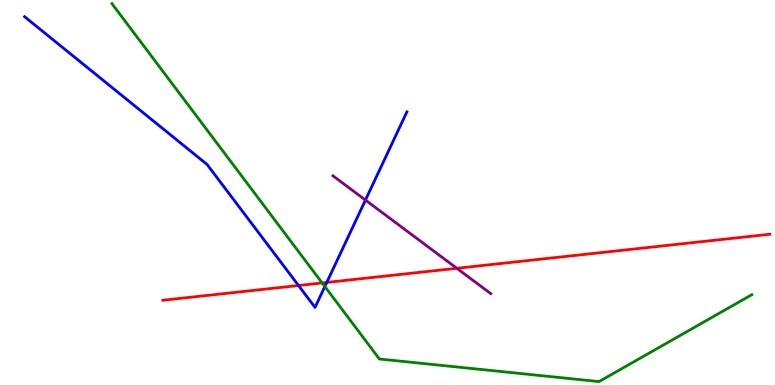[{'lines': ['blue', 'red'], 'intersections': [{'x': 3.85, 'y': 2.58}, {'x': 4.22, 'y': 2.66}]}, {'lines': ['green', 'red'], 'intersections': [{'x': 4.16, 'y': 2.65}]}, {'lines': ['purple', 'red'], 'intersections': [{'x': 5.89, 'y': 3.03}]}, {'lines': ['blue', 'green'], 'intersections': [{'x': 4.19, 'y': 2.56}]}, {'lines': ['blue', 'purple'], 'intersections': [{'x': 4.72, 'y': 4.8}]}, {'lines': ['green', 'purple'], 'intersections': []}]